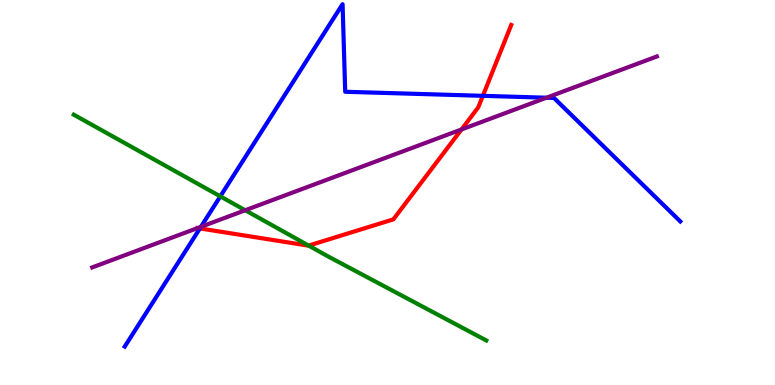[{'lines': ['blue', 'red'], 'intersections': [{'x': 2.58, 'y': 4.07}, {'x': 6.23, 'y': 7.51}]}, {'lines': ['green', 'red'], 'intersections': [{'x': 3.98, 'y': 3.62}]}, {'lines': ['purple', 'red'], 'intersections': [{'x': 2.55, 'y': 4.08}, {'x': 5.95, 'y': 6.64}]}, {'lines': ['blue', 'green'], 'intersections': [{'x': 2.84, 'y': 4.9}]}, {'lines': ['blue', 'purple'], 'intersections': [{'x': 2.59, 'y': 4.11}, {'x': 7.05, 'y': 7.46}]}, {'lines': ['green', 'purple'], 'intersections': [{'x': 3.16, 'y': 4.54}]}]